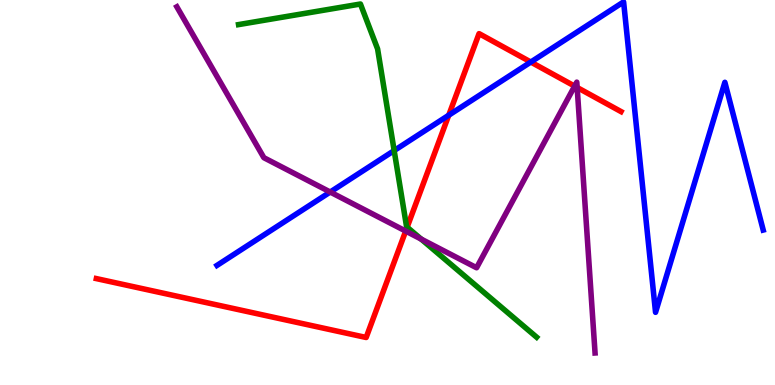[{'lines': ['blue', 'red'], 'intersections': [{'x': 5.79, 'y': 7.01}, {'x': 6.85, 'y': 8.39}]}, {'lines': ['green', 'red'], 'intersections': [{'x': 5.25, 'y': 4.1}]}, {'lines': ['purple', 'red'], 'intersections': [{'x': 5.23, 'y': 4.0}, {'x': 7.41, 'y': 7.76}, {'x': 7.45, 'y': 7.73}]}, {'lines': ['blue', 'green'], 'intersections': [{'x': 5.09, 'y': 6.09}]}, {'lines': ['blue', 'purple'], 'intersections': [{'x': 4.26, 'y': 5.01}]}, {'lines': ['green', 'purple'], 'intersections': [{'x': 5.43, 'y': 3.79}]}]